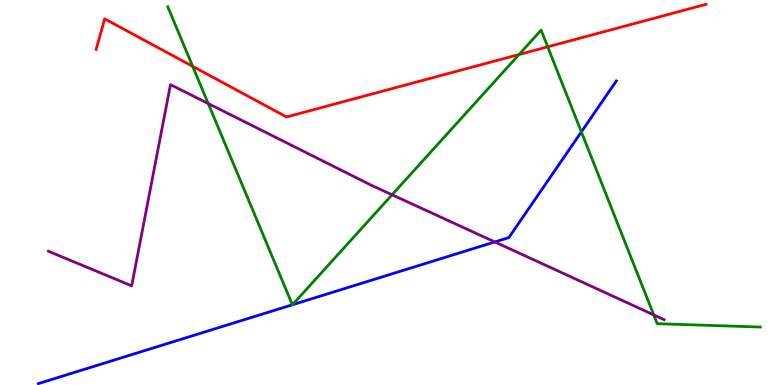[{'lines': ['blue', 'red'], 'intersections': []}, {'lines': ['green', 'red'], 'intersections': [{'x': 2.49, 'y': 8.28}, {'x': 6.7, 'y': 8.58}, {'x': 7.07, 'y': 8.78}]}, {'lines': ['purple', 'red'], 'intersections': []}, {'lines': ['blue', 'green'], 'intersections': [{'x': 3.77, 'y': 2.08}, {'x': 3.77, 'y': 2.09}, {'x': 7.5, 'y': 6.57}]}, {'lines': ['blue', 'purple'], 'intersections': [{'x': 6.38, 'y': 3.72}]}, {'lines': ['green', 'purple'], 'intersections': [{'x': 2.69, 'y': 7.31}, {'x': 5.06, 'y': 4.94}, {'x': 8.44, 'y': 1.82}]}]